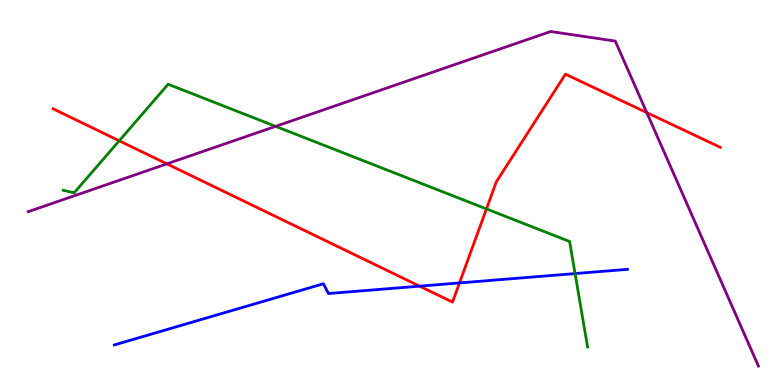[{'lines': ['blue', 'red'], 'intersections': [{'x': 5.41, 'y': 2.57}, {'x': 5.93, 'y': 2.65}]}, {'lines': ['green', 'red'], 'intersections': [{'x': 1.54, 'y': 6.34}, {'x': 6.28, 'y': 4.57}]}, {'lines': ['purple', 'red'], 'intersections': [{'x': 2.15, 'y': 5.74}, {'x': 8.35, 'y': 7.08}]}, {'lines': ['blue', 'green'], 'intersections': [{'x': 7.42, 'y': 2.89}]}, {'lines': ['blue', 'purple'], 'intersections': []}, {'lines': ['green', 'purple'], 'intersections': [{'x': 3.56, 'y': 6.72}]}]